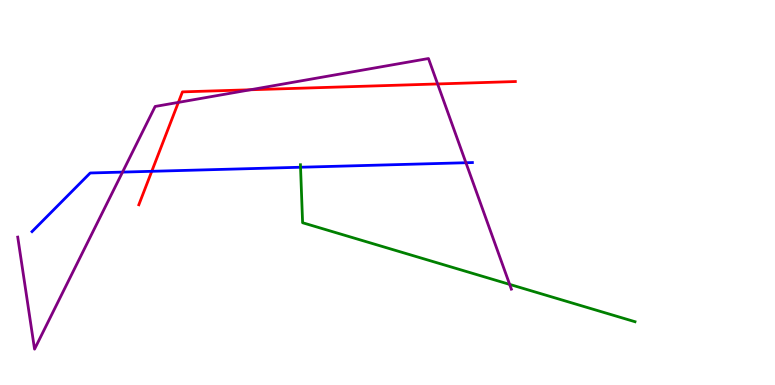[{'lines': ['blue', 'red'], 'intersections': [{'x': 1.96, 'y': 5.55}]}, {'lines': ['green', 'red'], 'intersections': []}, {'lines': ['purple', 'red'], 'intersections': [{'x': 2.3, 'y': 7.34}, {'x': 3.23, 'y': 7.67}, {'x': 5.65, 'y': 7.82}]}, {'lines': ['blue', 'green'], 'intersections': [{'x': 3.88, 'y': 5.66}]}, {'lines': ['blue', 'purple'], 'intersections': [{'x': 1.58, 'y': 5.53}, {'x': 6.01, 'y': 5.77}]}, {'lines': ['green', 'purple'], 'intersections': [{'x': 6.58, 'y': 2.61}]}]